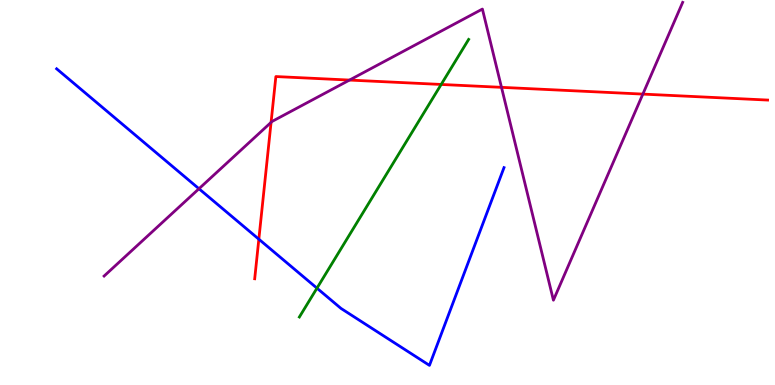[{'lines': ['blue', 'red'], 'intersections': [{'x': 3.34, 'y': 3.79}]}, {'lines': ['green', 'red'], 'intersections': [{'x': 5.69, 'y': 7.81}]}, {'lines': ['purple', 'red'], 'intersections': [{'x': 3.5, 'y': 6.82}, {'x': 4.51, 'y': 7.92}, {'x': 6.47, 'y': 7.73}, {'x': 8.29, 'y': 7.56}]}, {'lines': ['blue', 'green'], 'intersections': [{'x': 4.09, 'y': 2.52}]}, {'lines': ['blue', 'purple'], 'intersections': [{'x': 2.57, 'y': 5.1}]}, {'lines': ['green', 'purple'], 'intersections': []}]